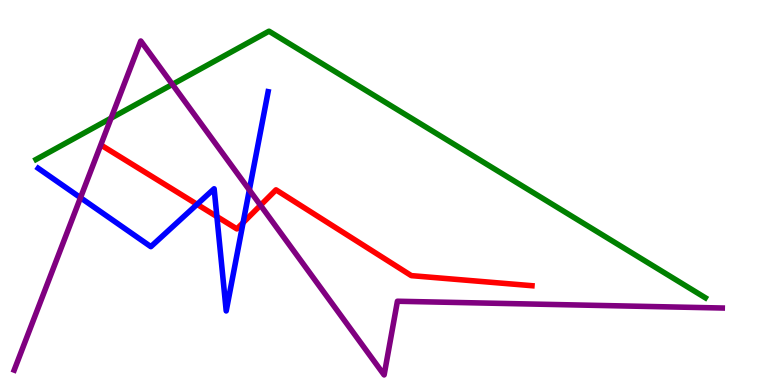[{'lines': ['blue', 'red'], 'intersections': [{'x': 2.54, 'y': 4.69}, {'x': 2.8, 'y': 4.37}, {'x': 3.14, 'y': 4.22}]}, {'lines': ['green', 'red'], 'intersections': []}, {'lines': ['purple', 'red'], 'intersections': [{'x': 3.36, 'y': 4.67}]}, {'lines': ['blue', 'green'], 'intersections': []}, {'lines': ['blue', 'purple'], 'intersections': [{'x': 1.04, 'y': 4.86}, {'x': 3.22, 'y': 5.07}]}, {'lines': ['green', 'purple'], 'intersections': [{'x': 1.43, 'y': 6.93}, {'x': 2.22, 'y': 7.81}]}]